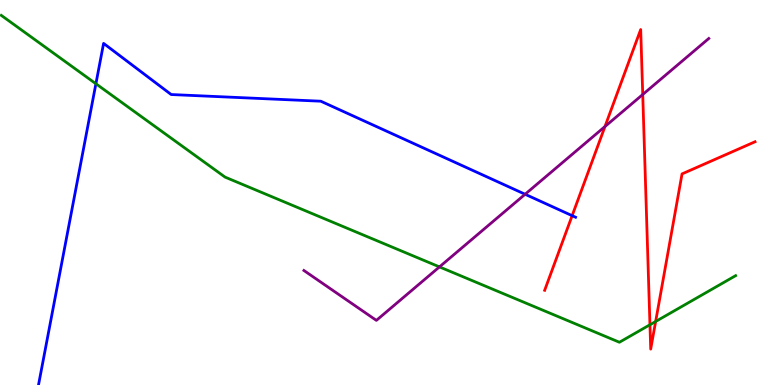[{'lines': ['blue', 'red'], 'intersections': [{'x': 7.38, 'y': 4.4}]}, {'lines': ['green', 'red'], 'intersections': [{'x': 8.39, 'y': 1.56}, {'x': 8.46, 'y': 1.65}]}, {'lines': ['purple', 'red'], 'intersections': [{'x': 7.81, 'y': 6.71}, {'x': 8.29, 'y': 7.55}]}, {'lines': ['blue', 'green'], 'intersections': [{'x': 1.24, 'y': 7.82}]}, {'lines': ['blue', 'purple'], 'intersections': [{'x': 6.78, 'y': 4.95}]}, {'lines': ['green', 'purple'], 'intersections': [{'x': 5.67, 'y': 3.07}]}]